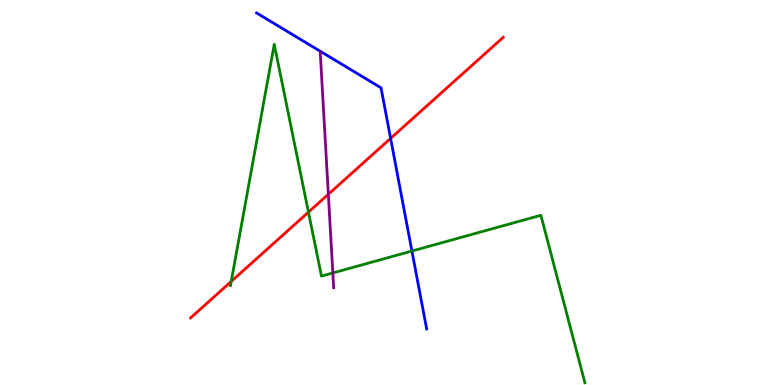[{'lines': ['blue', 'red'], 'intersections': [{'x': 5.04, 'y': 6.41}]}, {'lines': ['green', 'red'], 'intersections': [{'x': 2.98, 'y': 2.69}, {'x': 3.98, 'y': 4.49}]}, {'lines': ['purple', 'red'], 'intersections': [{'x': 4.24, 'y': 4.95}]}, {'lines': ['blue', 'green'], 'intersections': [{'x': 5.32, 'y': 3.48}]}, {'lines': ['blue', 'purple'], 'intersections': []}, {'lines': ['green', 'purple'], 'intersections': [{'x': 4.29, 'y': 2.91}]}]